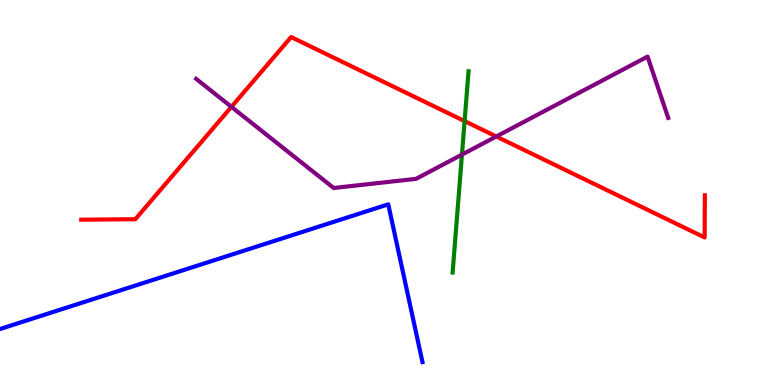[{'lines': ['blue', 'red'], 'intersections': []}, {'lines': ['green', 'red'], 'intersections': [{'x': 5.99, 'y': 6.85}]}, {'lines': ['purple', 'red'], 'intersections': [{'x': 2.99, 'y': 7.22}, {'x': 6.4, 'y': 6.45}]}, {'lines': ['blue', 'green'], 'intersections': []}, {'lines': ['blue', 'purple'], 'intersections': []}, {'lines': ['green', 'purple'], 'intersections': [{'x': 5.96, 'y': 5.98}]}]